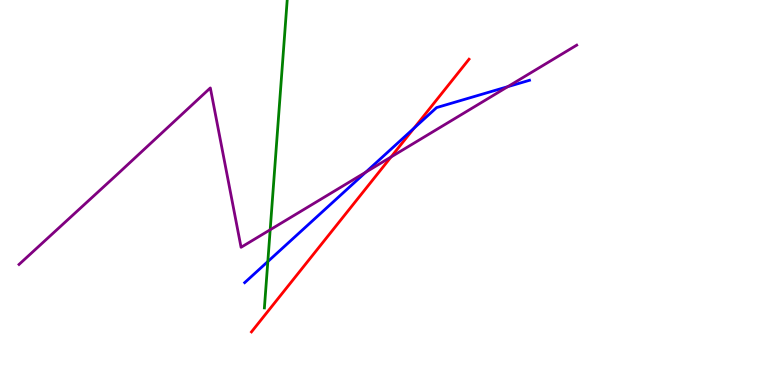[{'lines': ['blue', 'red'], 'intersections': [{'x': 5.34, 'y': 6.67}]}, {'lines': ['green', 'red'], 'intersections': []}, {'lines': ['purple', 'red'], 'intersections': [{'x': 5.05, 'y': 5.92}]}, {'lines': ['blue', 'green'], 'intersections': [{'x': 3.46, 'y': 3.21}]}, {'lines': ['blue', 'purple'], 'intersections': [{'x': 4.72, 'y': 5.53}, {'x': 6.55, 'y': 7.75}]}, {'lines': ['green', 'purple'], 'intersections': [{'x': 3.49, 'y': 4.03}]}]